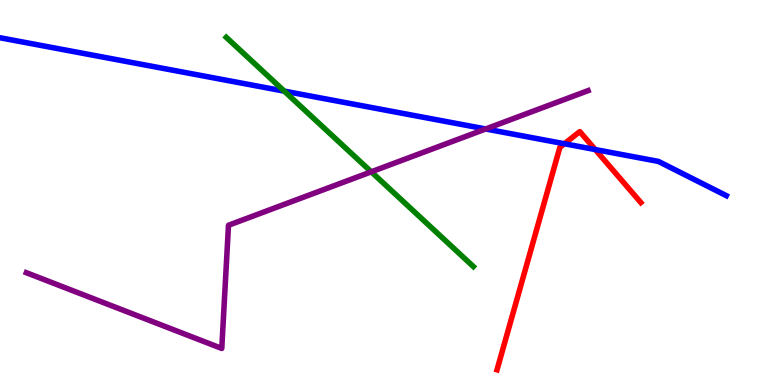[{'lines': ['blue', 'red'], 'intersections': [{'x': 7.28, 'y': 6.27}, {'x': 7.68, 'y': 6.12}]}, {'lines': ['green', 'red'], 'intersections': []}, {'lines': ['purple', 'red'], 'intersections': []}, {'lines': ['blue', 'green'], 'intersections': [{'x': 3.67, 'y': 7.63}]}, {'lines': ['blue', 'purple'], 'intersections': [{'x': 6.27, 'y': 6.65}]}, {'lines': ['green', 'purple'], 'intersections': [{'x': 4.79, 'y': 5.54}]}]